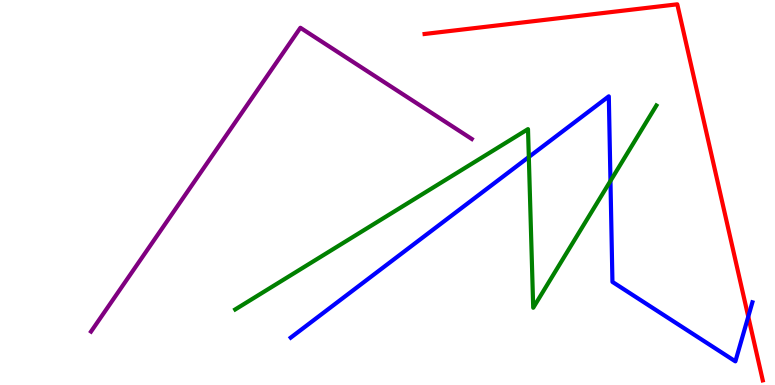[{'lines': ['blue', 'red'], 'intersections': [{'x': 9.66, 'y': 1.78}]}, {'lines': ['green', 'red'], 'intersections': []}, {'lines': ['purple', 'red'], 'intersections': []}, {'lines': ['blue', 'green'], 'intersections': [{'x': 6.82, 'y': 5.92}, {'x': 7.88, 'y': 5.3}]}, {'lines': ['blue', 'purple'], 'intersections': []}, {'lines': ['green', 'purple'], 'intersections': []}]